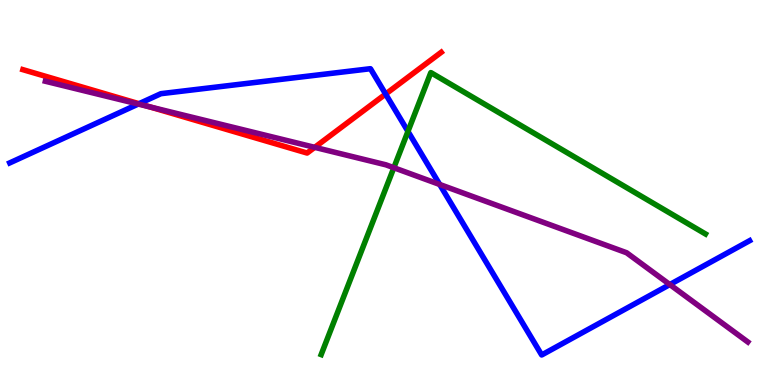[{'lines': ['blue', 'red'], 'intersections': [{'x': 1.79, 'y': 7.31}, {'x': 4.98, 'y': 7.56}]}, {'lines': ['green', 'red'], 'intersections': []}, {'lines': ['purple', 'red'], 'intersections': [{'x': 1.93, 'y': 7.23}, {'x': 4.06, 'y': 6.17}]}, {'lines': ['blue', 'green'], 'intersections': [{'x': 5.26, 'y': 6.59}]}, {'lines': ['blue', 'purple'], 'intersections': [{'x': 1.78, 'y': 7.3}, {'x': 5.67, 'y': 5.21}, {'x': 8.64, 'y': 2.61}]}, {'lines': ['green', 'purple'], 'intersections': [{'x': 5.08, 'y': 5.64}]}]